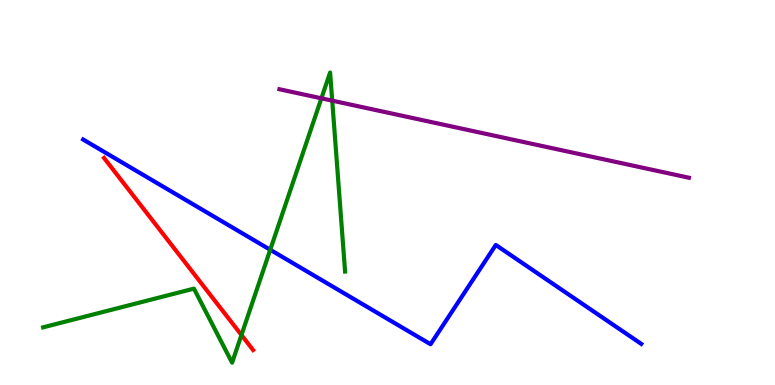[{'lines': ['blue', 'red'], 'intersections': []}, {'lines': ['green', 'red'], 'intersections': [{'x': 3.12, 'y': 1.3}]}, {'lines': ['purple', 'red'], 'intersections': []}, {'lines': ['blue', 'green'], 'intersections': [{'x': 3.49, 'y': 3.51}]}, {'lines': ['blue', 'purple'], 'intersections': []}, {'lines': ['green', 'purple'], 'intersections': [{'x': 4.15, 'y': 7.45}, {'x': 4.29, 'y': 7.39}]}]